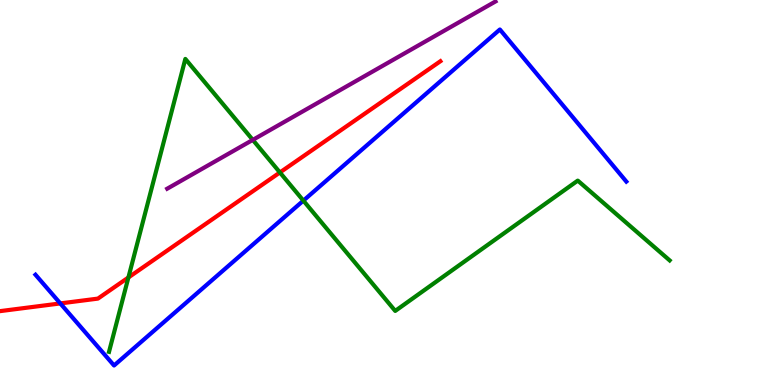[{'lines': ['blue', 'red'], 'intersections': [{'x': 0.778, 'y': 2.12}]}, {'lines': ['green', 'red'], 'intersections': [{'x': 1.66, 'y': 2.79}, {'x': 3.61, 'y': 5.52}]}, {'lines': ['purple', 'red'], 'intersections': []}, {'lines': ['blue', 'green'], 'intersections': [{'x': 3.91, 'y': 4.79}]}, {'lines': ['blue', 'purple'], 'intersections': []}, {'lines': ['green', 'purple'], 'intersections': [{'x': 3.26, 'y': 6.37}]}]